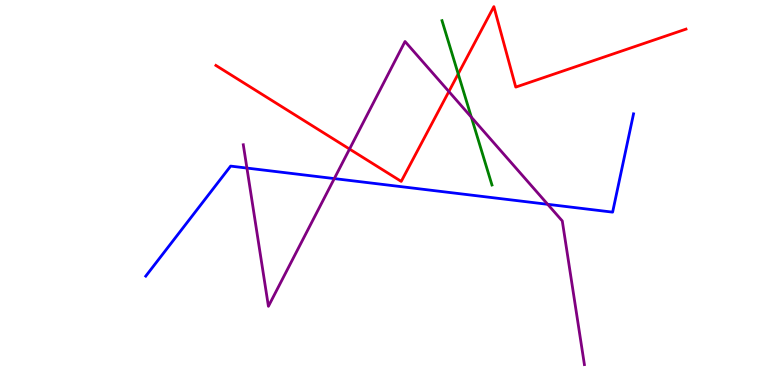[{'lines': ['blue', 'red'], 'intersections': []}, {'lines': ['green', 'red'], 'intersections': [{'x': 5.91, 'y': 8.08}]}, {'lines': ['purple', 'red'], 'intersections': [{'x': 4.51, 'y': 6.13}, {'x': 5.79, 'y': 7.62}]}, {'lines': ['blue', 'green'], 'intersections': []}, {'lines': ['blue', 'purple'], 'intersections': [{'x': 3.19, 'y': 5.63}, {'x': 4.31, 'y': 5.36}, {'x': 7.07, 'y': 4.69}]}, {'lines': ['green', 'purple'], 'intersections': [{'x': 6.08, 'y': 6.96}]}]